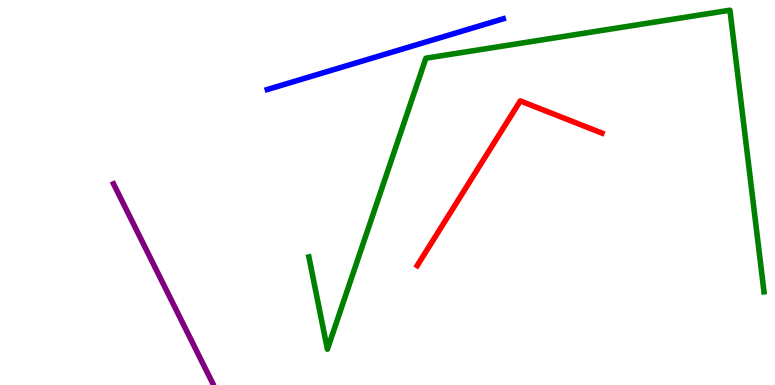[{'lines': ['blue', 'red'], 'intersections': []}, {'lines': ['green', 'red'], 'intersections': []}, {'lines': ['purple', 'red'], 'intersections': []}, {'lines': ['blue', 'green'], 'intersections': []}, {'lines': ['blue', 'purple'], 'intersections': []}, {'lines': ['green', 'purple'], 'intersections': []}]